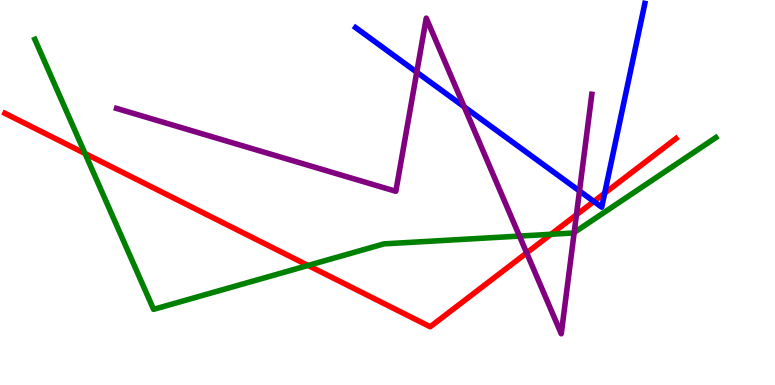[{'lines': ['blue', 'red'], 'intersections': [{'x': 7.66, 'y': 4.77}, {'x': 7.8, 'y': 4.98}]}, {'lines': ['green', 'red'], 'intersections': [{'x': 1.1, 'y': 6.01}, {'x': 3.98, 'y': 3.11}, {'x': 7.11, 'y': 3.91}]}, {'lines': ['purple', 'red'], 'intersections': [{'x': 6.8, 'y': 3.43}, {'x': 7.44, 'y': 4.42}]}, {'lines': ['blue', 'green'], 'intersections': []}, {'lines': ['blue', 'purple'], 'intersections': [{'x': 5.38, 'y': 8.12}, {'x': 5.99, 'y': 7.23}, {'x': 7.48, 'y': 5.04}]}, {'lines': ['green', 'purple'], 'intersections': [{'x': 6.7, 'y': 3.87}, {'x': 7.41, 'y': 3.96}]}]